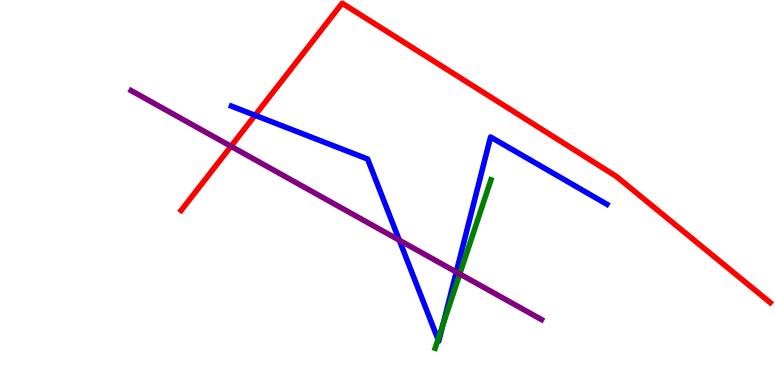[{'lines': ['blue', 'red'], 'intersections': [{'x': 3.29, 'y': 7.0}]}, {'lines': ['green', 'red'], 'intersections': []}, {'lines': ['purple', 'red'], 'intersections': [{'x': 2.98, 'y': 6.2}]}, {'lines': ['blue', 'green'], 'intersections': [{'x': 5.65, 'y': 1.18}, {'x': 5.71, 'y': 1.56}]}, {'lines': ['blue', 'purple'], 'intersections': [{'x': 5.15, 'y': 3.76}, {'x': 5.89, 'y': 2.93}]}, {'lines': ['green', 'purple'], 'intersections': [{'x': 5.93, 'y': 2.88}]}]